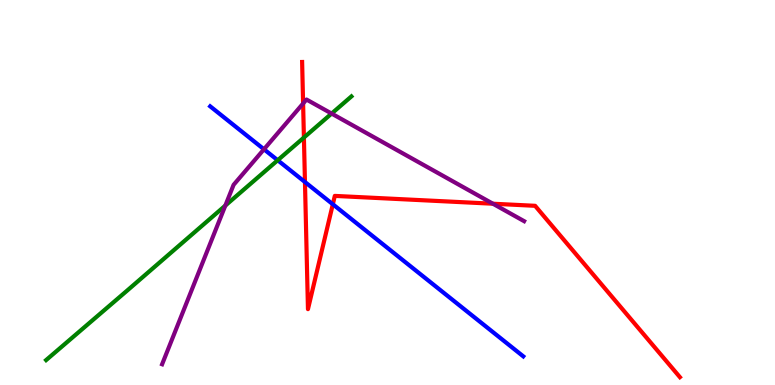[{'lines': ['blue', 'red'], 'intersections': [{'x': 3.93, 'y': 5.27}, {'x': 4.29, 'y': 4.69}]}, {'lines': ['green', 'red'], 'intersections': [{'x': 3.92, 'y': 6.43}]}, {'lines': ['purple', 'red'], 'intersections': [{'x': 3.91, 'y': 7.31}, {'x': 6.36, 'y': 4.71}]}, {'lines': ['blue', 'green'], 'intersections': [{'x': 3.58, 'y': 5.84}]}, {'lines': ['blue', 'purple'], 'intersections': [{'x': 3.41, 'y': 6.12}]}, {'lines': ['green', 'purple'], 'intersections': [{'x': 2.91, 'y': 4.66}, {'x': 4.28, 'y': 7.05}]}]